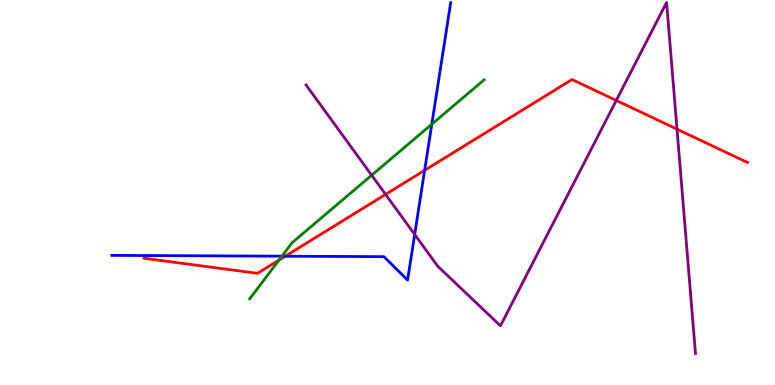[{'lines': ['blue', 'red'], 'intersections': [{'x': 3.68, 'y': 3.35}, {'x': 5.48, 'y': 5.58}]}, {'lines': ['green', 'red'], 'intersections': [{'x': 3.6, 'y': 3.25}]}, {'lines': ['purple', 'red'], 'intersections': [{'x': 4.98, 'y': 4.95}, {'x': 7.95, 'y': 7.39}, {'x': 8.74, 'y': 6.65}]}, {'lines': ['blue', 'green'], 'intersections': [{'x': 3.64, 'y': 3.35}, {'x': 5.57, 'y': 6.77}]}, {'lines': ['blue', 'purple'], 'intersections': [{'x': 5.35, 'y': 3.91}]}, {'lines': ['green', 'purple'], 'intersections': [{'x': 4.8, 'y': 5.45}]}]